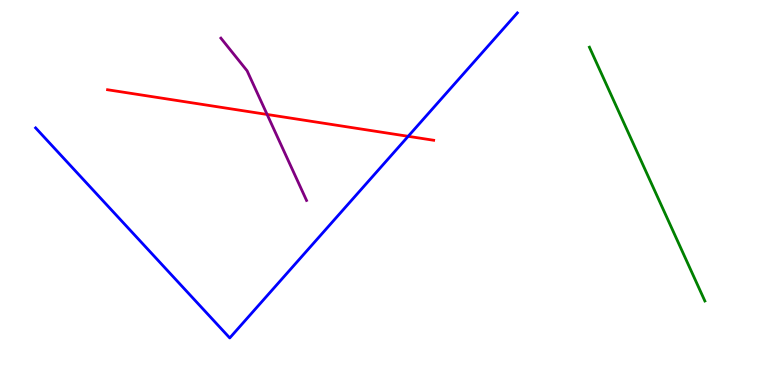[{'lines': ['blue', 'red'], 'intersections': [{'x': 5.27, 'y': 6.46}]}, {'lines': ['green', 'red'], 'intersections': []}, {'lines': ['purple', 'red'], 'intersections': [{'x': 3.45, 'y': 7.03}]}, {'lines': ['blue', 'green'], 'intersections': []}, {'lines': ['blue', 'purple'], 'intersections': []}, {'lines': ['green', 'purple'], 'intersections': []}]